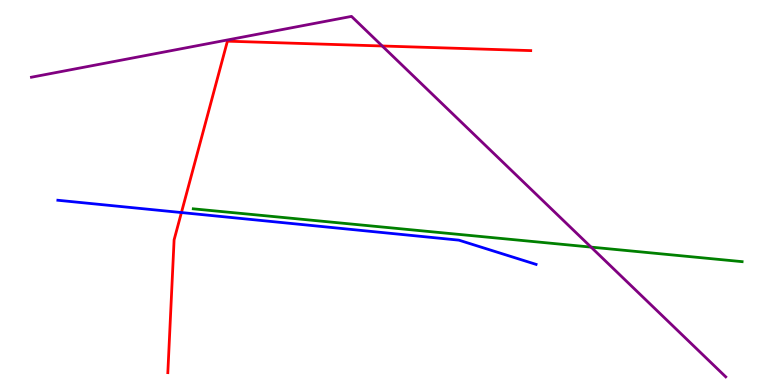[{'lines': ['blue', 'red'], 'intersections': [{'x': 2.34, 'y': 4.48}]}, {'lines': ['green', 'red'], 'intersections': []}, {'lines': ['purple', 'red'], 'intersections': [{'x': 4.93, 'y': 8.81}]}, {'lines': ['blue', 'green'], 'intersections': []}, {'lines': ['blue', 'purple'], 'intersections': []}, {'lines': ['green', 'purple'], 'intersections': [{'x': 7.63, 'y': 3.58}]}]